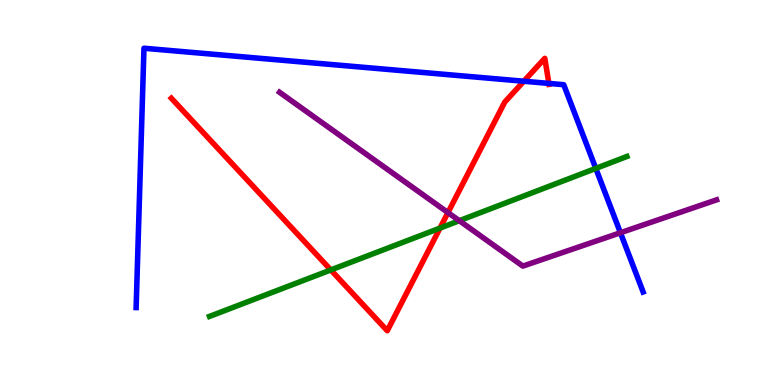[{'lines': ['blue', 'red'], 'intersections': [{'x': 6.76, 'y': 7.89}, {'x': 7.08, 'y': 7.83}]}, {'lines': ['green', 'red'], 'intersections': [{'x': 4.27, 'y': 2.99}, {'x': 5.68, 'y': 4.08}]}, {'lines': ['purple', 'red'], 'intersections': [{'x': 5.78, 'y': 4.48}]}, {'lines': ['blue', 'green'], 'intersections': [{'x': 7.69, 'y': 5.63}]}, {'lines': ['blue', 'purple'], 'intersections': [{'x': 8.01, 'y': 3.95}]}, {'lines': ['green', 'purple'], 'intersections': [{'x': 5.93, 'y': 4.27}]}]